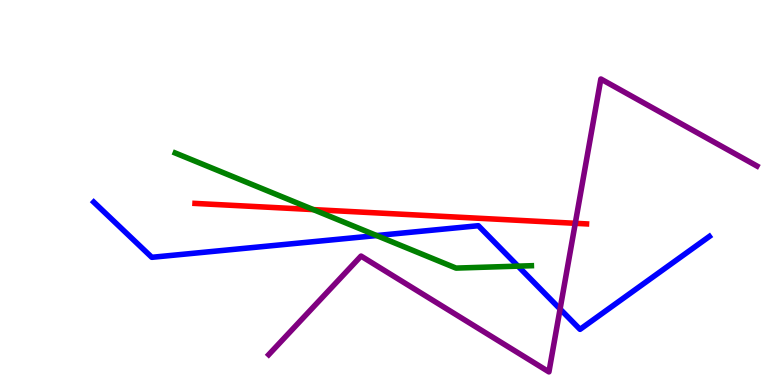[{'lines': ['blue', 'red'], 'intersections': []}, {'lines': ['green', 'red'], 'intersections': [{'x': 4.04, 'y': 4.56}]}, {'lines': ['purple', 'red'], 'intersections': [{'x': 7.42, 'y': 4.2}]}, {'lines': ['blue', 'green'], 'intersections': [{'x': 4.86, 'y': 3.88}, {'x': 6.68, 'y': 3.09}]}, {'lines': ['blue', 'purple'], 'intersections': [{'x': 7.23, 'y': 1.97}]}, {'lines': ['green', 'purple'], 'intersections': []}]